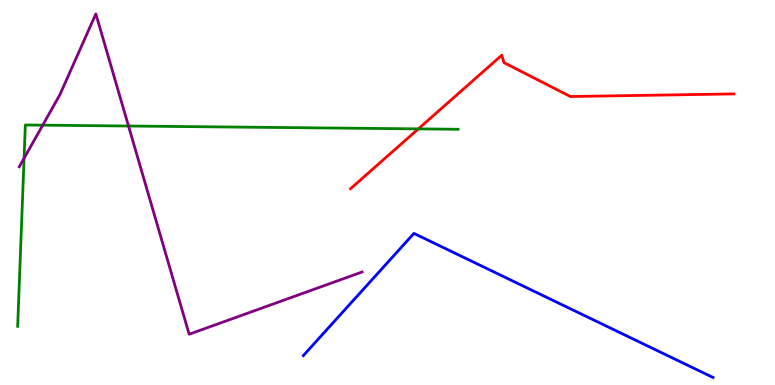[{'lines': ['blue', 'red'], 'intersections': []}, {'lines': ['green', 'red'], 'intersections': [{'x': 5.4, 'y': 6.65}]}, {'lines': ['purple', 'red'], 'intersections': []}, {'lines': ['blue', 'green'], 'intersections': []}, {'lines': ['blue', 'purple'], 'intersections': []}, {'lines': ['green', 'purple'], 'intersections': [{'x': 0.311, 'y': 5.89}, {'x': 0.551, 'y': 6.75}, {'x': 1.66, 'y': 6.73}]}]